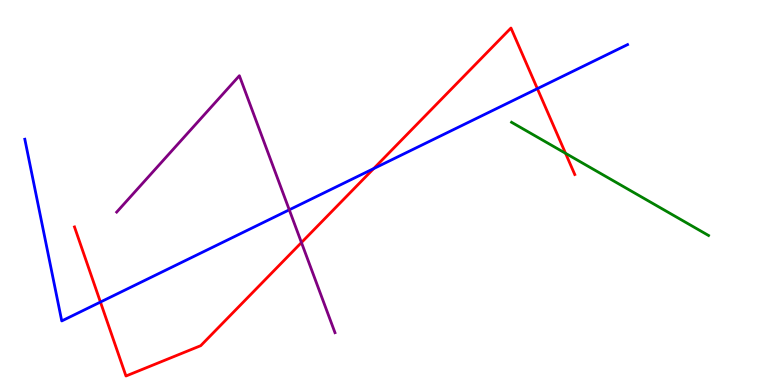[{'lines': ['blue', 'red'], 'intersections': [{'x': 1.3, 'y': 2.15}, {'x': 4.82, 'y': 5.62}, {'x': 6.93, 'y': 7.7}]}, {'lines': ['green', 'red'], 'intersections': [{'x': 7.3, 'y': 6.02}]}, {'lines': ['purple', 'red'], 'intersections': [{'x': 3.89, 'y': 3.7}]}, {'lines': ['blue', 'green'], 'intersections': []}, {'lines': ['blue', 'purple'], 'intersections': [{'x': 3.73, 'y': 4.55}]}, {'lines': ['green', 'purple'], 'intersections': []}]